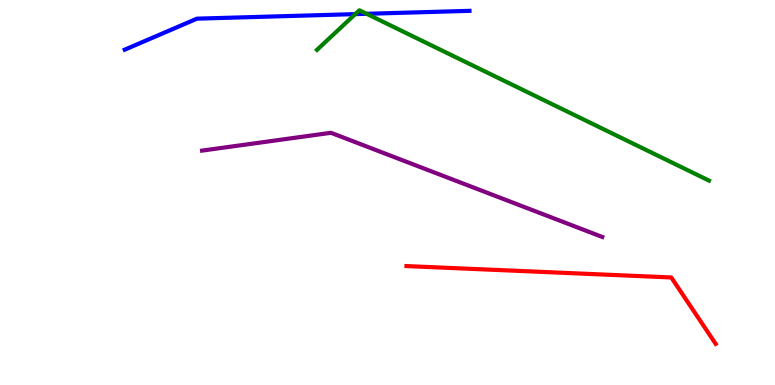[{'lines': ['blue', 'red'], 'intersections': []}, {'lines': ['green', 'red'], 'intersections': []}, {'lines': ['purple', 'red'], 'intersections': []}, {'lines': ['blue', 'green'], 'intersections': [{'x': 4.58, 'y': 9.63}, {'x': 4.73, 'y': 9.64}]}, {'lines': ['blue', 'purple'], 'intersections': []}, {'lines': ['green', 'purple'], 'intersections': []}]